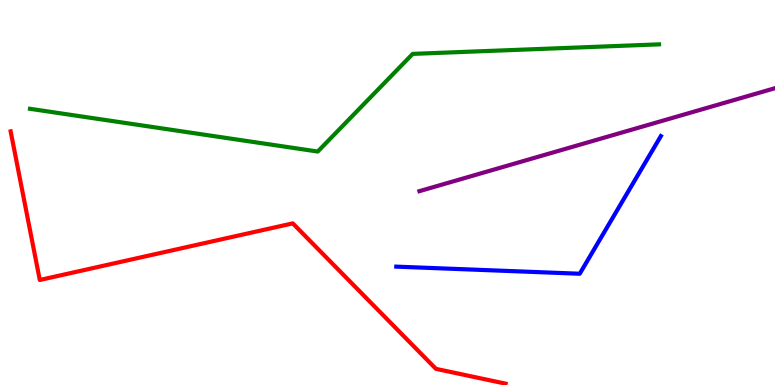[{'lines': ['blue', 'red'], 'intersections': []}, {'lines': ['green', 'red'], 'intersections': []}, {'lines': ['purple', 'red'], 'intersections': []}, {'lines': ['blue', 'green'], 'intersections': []}, {'lines': ['blue', 'purple'], 'intersections': []}, {'lines': ['green', 'purple'], 'intersections': []}]